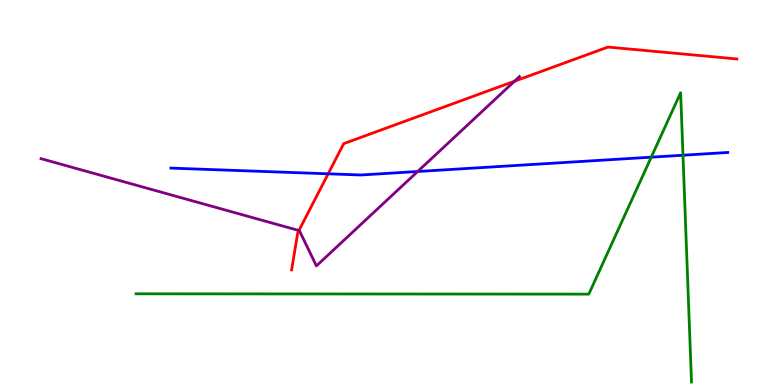[{'lines': ['blue', 'red'], 'intersections': [{'x': 4.23, 'y': 5.49}]}, {'lines': ['green', 'red'], 'intersections': []}, {'lines': ['purple', 'red'], 'intersections': [{'x': 3.86, 'y': 4.01}, {'x': 6.64, 'y': 7.89}]}, {'lines': ['blue', 'green'], 'intersections': [{'x': 8.4, 'y': 5.92}, {'x': 8.81, 'y': 5.97}]}, {'lines': ['blue', 'purple'], 'intersections': [{'x': 5.39, 'y': 5.55}]}, {'lines': ['green', 'purple'], 'intersections': []}]